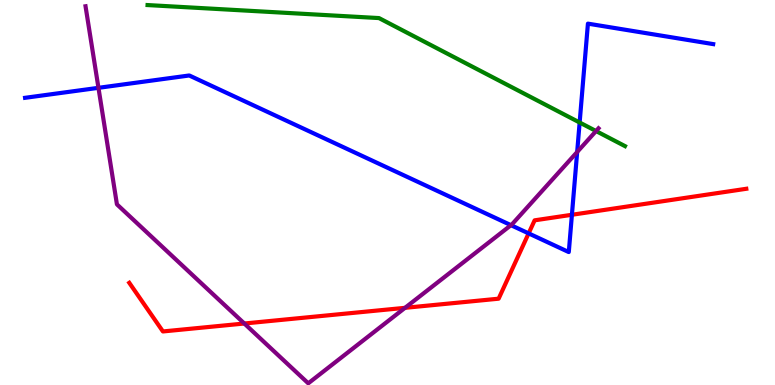[{'lines': ['blue', 'red'], 'intersections': [{'x': 6.82, 'y': 3.94}, {'x': 7.38, 'y': 4.42}]}, {'lines': ['green', 'red'], 'intersections': []}, {'lines': ['purple', 'red'], 'intersections': [{'x': 3.15, 'y': 1.6}, {'x': 5.23, 'y': 2.0}]}, {'lines': ['blue', 'green'], 'intersections': [{'x': 7.48, 'y': 6.82}]}, {'lines': ['blue', 'purple'], 'intersections': [{'x': 1.27, 'y': 7.72}, {'x': 6.59, 'y': 4.15}, {'x': 7.45, 'y': 6.05}]}, {'lines': ['green', 'purple'], 'intersections': [{'x': 7.69, 'y': 6.6}]}]